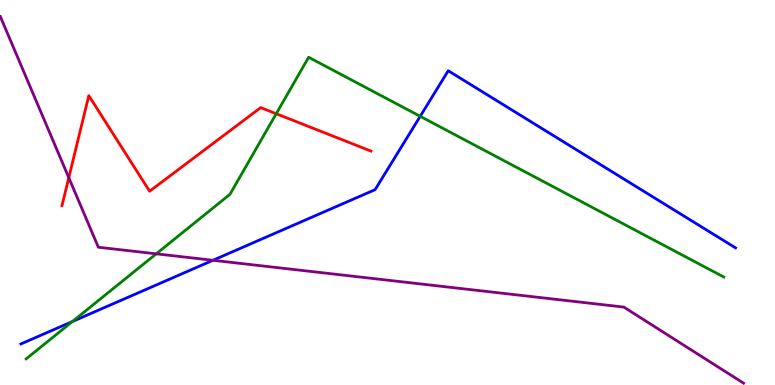[{'lines': ['blue', 'red'], 'intersections': []}, {'lines': ['green', 'red'], 'intersections': [{'x': 3.56, 'y': 7.05}]}, {'lines': ['purple', 'red'], 'intersections': [{'x': 0.888, 'y': 5.38}]}, {'lines': ['blue', 'green'], 'intersections': [{'x': 0.935, 'y': 1.65}, {'x': 5.42, 'y': 6.98}]}, {'lines': ['blue', 'purple'], 'intersections': [{'x': 2.75, 'y': 3.24}]}, {'lines': ['green', 'purple'], 'intersections': [{'x': 2.02, 'y': 3.41}]}]